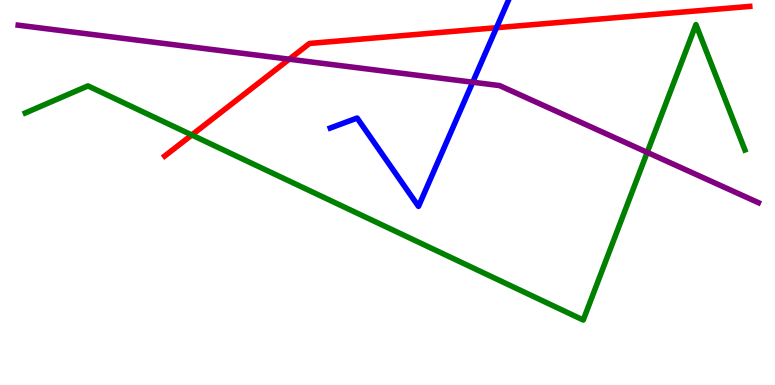[{'lines': ['blue', 'red'], 'intersections': [{'x': 6.41, 'y': 9.28}]}, {'lines': ['green', 'red'], 'intersections': [{'x': 2.47, 'y': 6.49}]}, {'lines': ['purple', 'red'], 'intersections': [{'x': 3.73, 'y': 8.46}]}, {'lines': ['blue', 'green'], 'intersections': []}, {'lines': ['blue', 'purple'], 'intersections': [{'x': 6.1, 'y': 7.86}]}, {'lines': ['green', 'purple'], 'intersections': [{'x': 8.35, 'y': 6.04}]}]